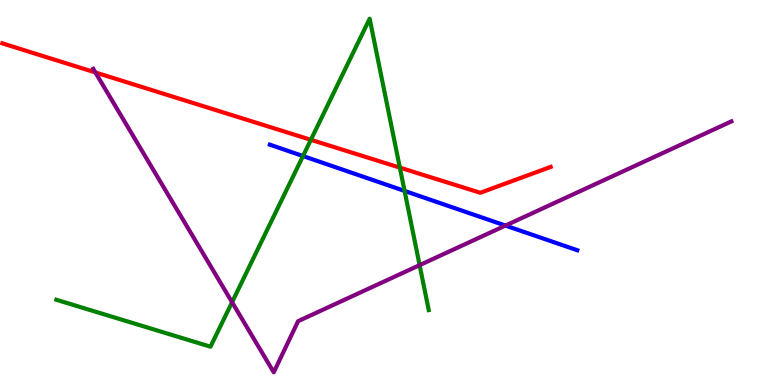[{'lines': ['blue', 'red'], 'intersections': []}, {'lines': ['green', 'red'], 'intersections': [{'x': 4.01, 'y': 6.37}, {'x': 5.16, 'y': 5.65}]}, {'lines': ['purple', 'red'], 'intersections': [{'x': 1.23, 'y': 8.12}]}, {'lines': ['blue', 'green'], 'intersections': [{'x': 3.91, 'y': 5.95}, {'x': 5.22, 'y': 5.04}]}, {'lines': ['blue', 'purple'], 'intersections': [{'x': 6.52, 'y': 4.14}]}, {'lines': ['green', 'purple'], 'intersections': [{'x': 2.99, 'y': 2.15}, {'x': 5.41, 'y': 3.11}]}]